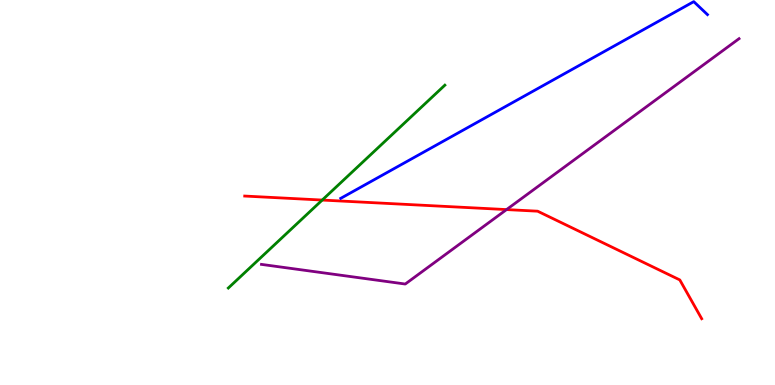[{'lines': ['blue', 'red'], 'intersections': []}, {'lines': ['green', 'red'], 'intersections': [{'x': 4.16, 'y': 4.8}]}, {'lines': ['purple', 'red'], 'intersections': [{'x': 6.54, 'y': 4.56}]}, {'lines': ['blue', 'green'], 'intersections': []}, {'lines': ['blue', 'purple'], 'intersections': []}, {'lines': ['green', 'purple'], 'intersections': []}]